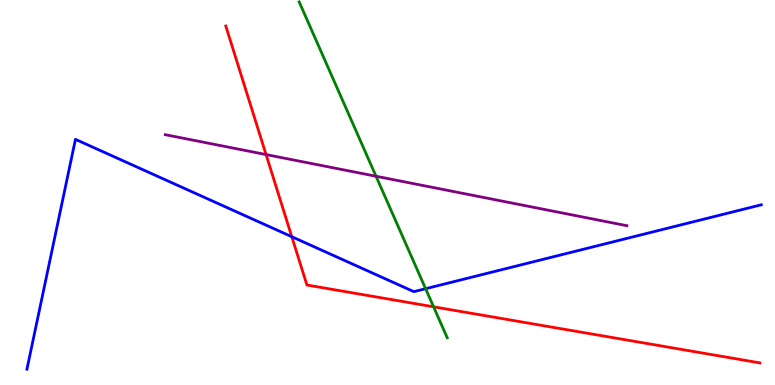[{'lines': ['blue', 'red'], 'intersections': [{'x': 3.77, 'y': 3.85}]}, {'lines': ['green', 'red'], 'intersections': [{'x': 5.59, 'y': 2.03}]}, {'lines': ['purple', 'red'], 'intersections': [{'x': 3.43, 'y': 5.99}]}, {'lines': ['blue', 'green'], 'intersections': [{'x': 5.49, 'y': 2.5}]}, {'lines': ['blue', 'purple'], 'intersections': []}, {'lines': ['green', 'purple'], 'intersections': [{'x': 4.85, 'y': 5.42}]}]